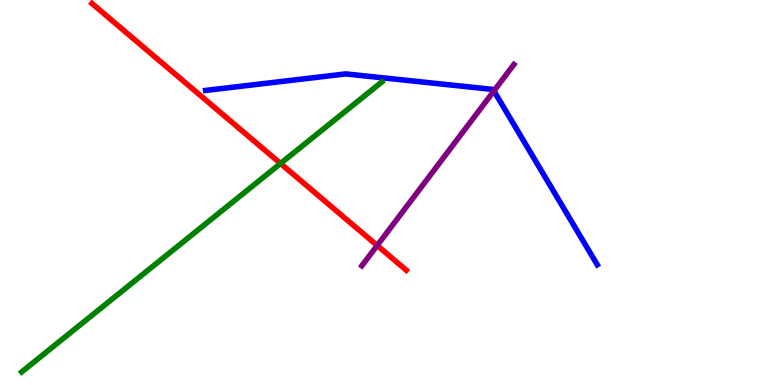[{'lines': ['blue', 'red'], 'intersections': []}, {'lines': ['green', 'red'], 'intersections': [{'x': 3.62, 'y': 5.75}]}, {'lines': ['purple', 'red'], 'intersections': [{'x': 4.87, 'y': 3.62}]}, {'lines': ['blue', 'green'], 'intersections': []}, {'lines': ['blue', 'purple'], 'intersections': [{'x': 6.37, 'y': 7.64}]}, {'lines': ['green', 'purple'], 'intersections': []}]